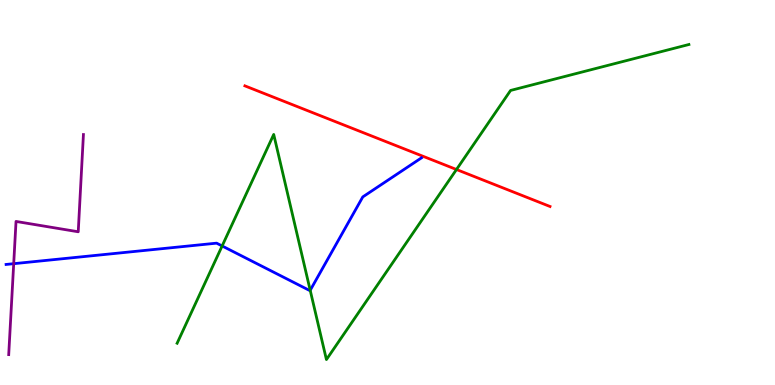[{'lines': ['blue', 'red'], 'intersections': []}, {'lines': ['green', 'red'], 'intersections': [{'x': 5.89, 'y': 5.6}]}, {'lines': ['purple', 'red'], 'intersections': []}, {'lines': ['blue', 'green'], 'intersections': [{'x': 2.87, 'y': 3.61}, {'x': 4.0, 'y': 2.46}]}, {'lines': ['blue', 'purple'], 'intersections': [{'x': 0.177, 'y': 3.15}]}, {'lines': ['green', 'purple'], 'intersections': []}]